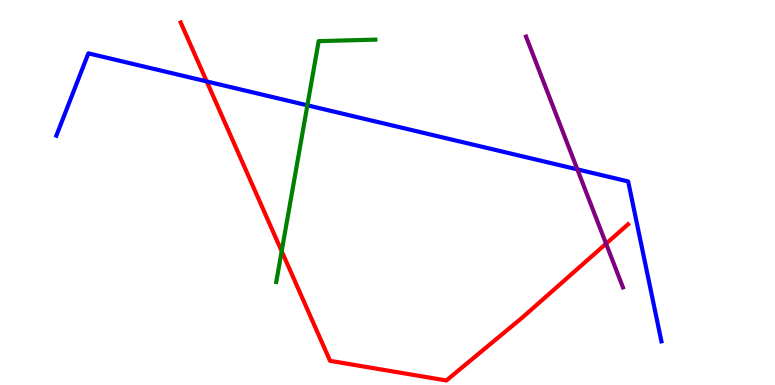[{'lines': ['blue', 'red'], 'intersections': [{'x': 2.67, 'y': 7.88}]}, {'lines': ['green', 'red'], 'intersections': [{'x': 3.63, 'y': 3.48}]}, {'lines': ['purple', 'red'], 'intersections': [{'x': 7.82, 'y': 3.67}]}, {'lines': ['blue', 'green'], 'intersections': [{'x': 3.97, 'y': 7.26}]}, {'lines': ['blue', 'purple'], 'intersections': [{'x': 7.45, 'y': 5.6}]}, {'lines': ['green', 'purple'], 'intersections': []}]